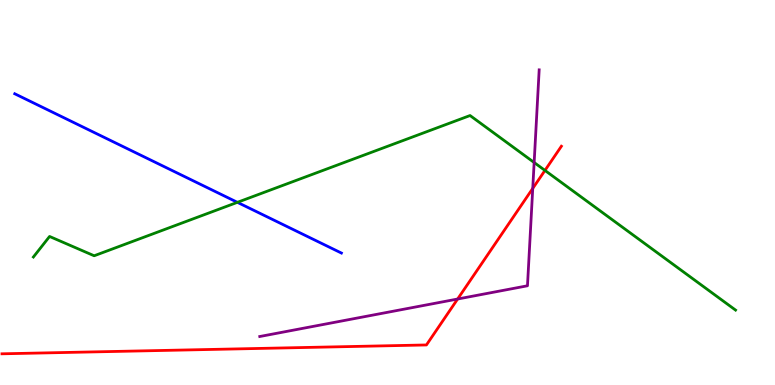[{'lines': ['blue', 'red'], 'intersections': []}, {'lines': ['green', 'red'], 'intersections': [{'x': 7.03, 'y': 5.57}]}, {'lines': ['purple', 'red'], 'intersections': [{'x': 5.9, 'y': 2.23}, {'x': 6.87, 'y': 5.11}]}, {'lines': ['blue', 'green'], 'intersections': [{'x': 3.06, 'y': 4.74}]}, {'lines': ['blue', 'purple'], 'intersections': []}, {'lines': ['green', 'purple'], 'intersections': [{'x': 6.89, 'y': 5.78}]}]